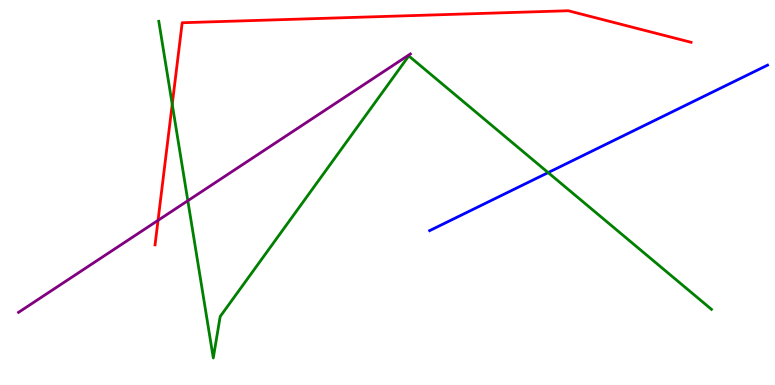[{'lines': ['blue', 'red'], 'intersections': []}, {'lines': ['green', 'red'], 'intersections': [{'x': 2.22, 'y': 7.29}]}, {'lines': ['purple', 'red'], 'intersections': [{'x': 2.04, 'y': 4.28}]}, {'lines': ['blue', 'green'], 'intersections': [{'x': 7.07, 'y': 5.52}]}, {'lines': ['blue', 'purple'], 'intersections': []}, {'lines': ['green', 'purple'], 'intersections': [{'x': 2.42, 'y': 4.79}]}]